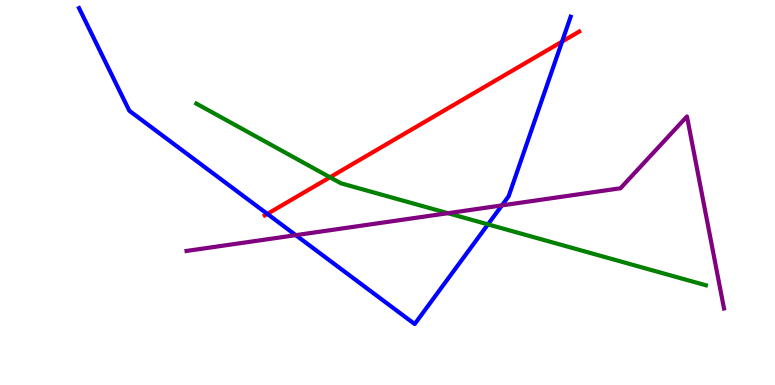[{'lines': ['blue', 'red'], 'intersections': [{'x': 3.45, 'y': 4.44}, {'x': 7.25, 'y': 8.92}]}, {'lines': ['green', 'red'], 'intersections': [{'x': 4.26, 'y': 5.4}]}, {'lines': ['purple', 'red'], 'intersections': []}, {'lines': ['blue', 'green'], 'intersections': [{'x': 6.3, 'y': 4.17}]}, {'lines': ['blue', 'purple'], 'intersections': [{'x': 3.82, 'y': 3.89}, {'x': 6.48, 'y': 4.67}]}, {'lines': ['green', 'purple'], 'intersections': [{'x': 5.78, 'y': 4.46}]}]